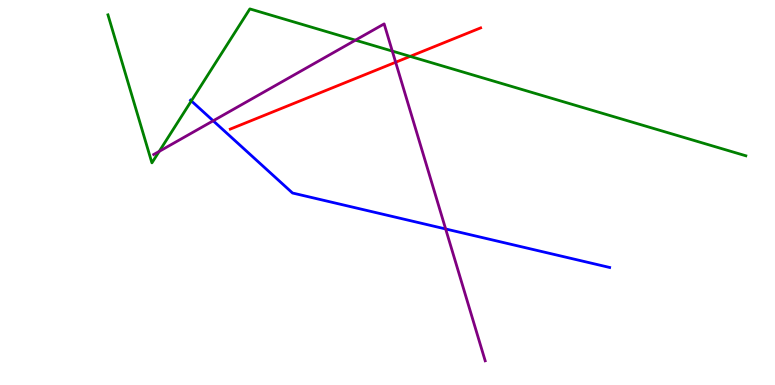[{'lines': ['blue', 'red'], 'intersections': []}, {'lines': ['green', 'red'], 'intersections': [{'x': 5.29, 'y': 8.54}]}, {'lines': ['purple', 'red'], 'intersections': [{'x': 5.11, 'y': 8.38}]}, {'lines': ['blue', 'green'], 'intersections': [{'x': 2.47, 'y': 7.38}]}, {'lines': ['blue', 'purple'], 'intersections': [{'x': 2.75, 'y': 6.86}, {'x': 5.75, 'y': 4.05}]}, {'lines': ['green', 'purple'], 'intersections': [{'x': 2.05, 'y': 6.07}, {'x': 4.59, 'y': 8.96}, {'x': 5.06, 'y': 8.67}]}]